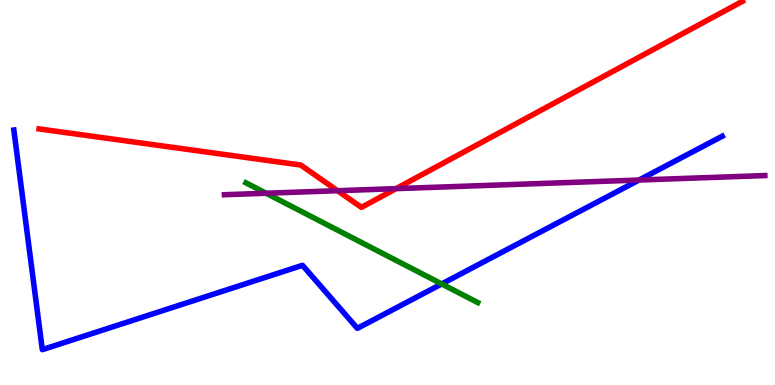[{'lines': ['blue', 'red'], 'intersections': []}, {'lines': ['green', 'red'], 'intersections': []}, {'lines': ['purple', 'red'], 'intersections': [{'x': 4.36, 'y': 5.05}, {'x': 5.11, 'y': 5.1}]}, {'lines': ['blue', 'green'], 'intersections': [{'x': 5.7, 'y': 2.62}]}, {'lines': ['blue', 'purple'], 'intersections': [{'x': 8.25, 'y': 5.32}]}, {'lines': ['green', 'purple'], 'intersections': [{'x': 3.43, 'y': 4.98}]}]